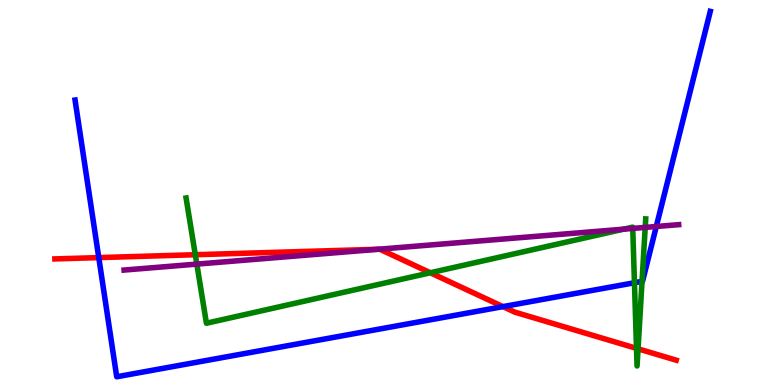[{'lines': ['blue', 'red'], 'intersections': [{'x': 1.27, 'y': 3.31}, {'x': 6.49, 'y': 2.04}]}, {'lines': ['green', 'red'], 'intersections': [{'x': 2.52, 'y': 3.38}, {'x': 5.55, 'y': 2.92}, {'x': 8.21, 'y': 0.952}, {'x': 8.23, 'y': 0.939}]}, {'lines': ['purple', 'red'], 'intersections': [{'x': 4.88, 'y': 3.53}]}, {'lines': ['blue', 'green'], 'intersections': [{'x': 8.19, 'y': 2.66}, {'x': 8.28, 'y': 2.69}]}, {'lines': ['blue', 'purple'], 'intersections': [{'x': 8.47, 'y': 4.12}]}, {'lines': ['green', 'purple'], 'intersections': [{'x': 2.54, 'y': 3.14}, {'x': 8.05, 'y': 4.05}, {'x': 8.16, 'y': 4.07}, {'x': 8.33, 'y': 4.09}]}]